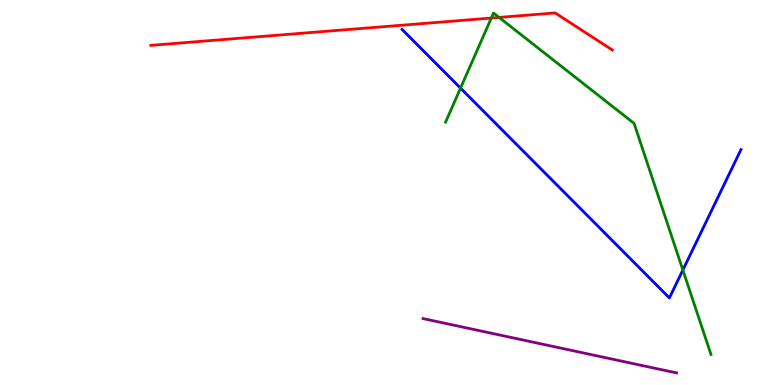[{'lines': ['blue', 'red'], 'intersections': []}, {'lines': ['green', 'red'], 'intersections': [{'x': 6.34, 'y': 9.53}, {'x': 6.44, 'y': 9.55}]}, {'lines': ['purple', 'red'], 'intersections': []}, {'lines': ['blue', 'green'], 'intersections': [{'x': 5.94, 'y': 7.71}, {'x': 8.81, 'y': 2.99}]}, {'lines': ['blue', 'purple'], 'intersections': []}, {'lines': ['green', 'purple'], 'intersections': []}]